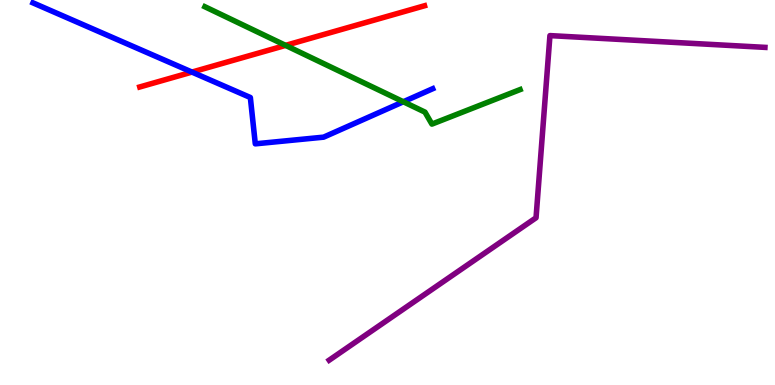[{'lines': ['blue', 'red'], 'intersections': [{'x': 2.48, 'y': 8.13}]}, {'lines': ['green', 'red'], 'intersections': [{'x': 3.68, 'y': 8.82}]}, {'lines': ['purple', 'red'], 'intersections': []}, {'lines': ['blue', 'green'], 'intersections': [{'x': 5.2, 'y': 7.36}]}, {'lines': ['blue', 'purple'], 'intersections': []}, {'lines': ['green', 'purple'], 'intersections': []}]